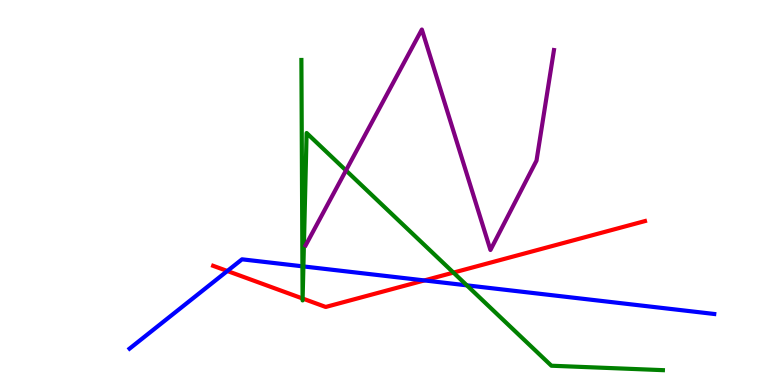[{'lines': ['blue', 'red'], 'intersections': [{'x': 2.93, 'y': 2.96}, {'x': 5.48, 'y': 2.72}]}, {'lines': ['green', 'red'], 'intersections': [{'x': 3.9, 'y': 2.25}, {'x': 3.9, 'y': 2.25}, {'x': 5.85, 'y': 2.92}]}, {'lines': ['purple', 'red'], 'intersections': []}, {'lines': ['blue', 'green'], 'intersections': [{'x': 3.9, 'y': 3.08}, {'x': 3.91, 'y': 3.08}, {'x': 6.02, 'y': 2.59}]}, {'lines': ['blue', 'purple'], 'intersections': []}, {'lines': ['green', 'purple'], 'intersections': [{'x': 4.46, 'y': 5.57}]}]